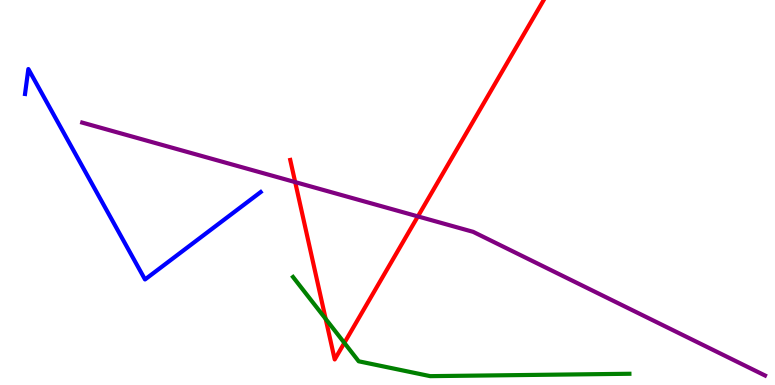[{'lines': ['blue', 'red'], 'intersections': []}, {'lines': ['green', 'red'], 'intersections': [{'x': 4.2, 'y': 1.72}, {'x': 4.44, 'y': 1.09}]}, {'lines': ['purple', 'red'], 'intersections': [{'x': 3.81, 'y': 5.27}, {'x': 5.39, 'y': 4.38}]}, {'lines': ['blue', 'green'], 'intersections': []}, {'lines': ['blue', 'purple'], 'intersections': []}, {'lines': ['green', 'purple'], 'intersections': []}]